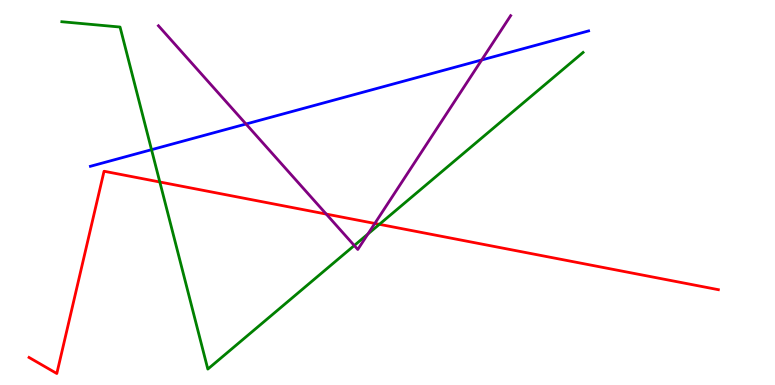[{'lines': ['blue', 'red'], 'intersections': []}, {'lines': ['green', 'red'], 'intersections': [{'x': 2.06, 'y': 5.27}, {'x': 4.9, 'y': 4.17}]}, {'lines': ['purple', 'red'], 'intersections': [{'x': 4.21, 'y': 4.44}, {'x': 4.84, 'y': 4.2}]}, {'lines': ['blue', 'green'], 'intersections': [{'x': 1.96, 'y': 6.11}]}, {'lines': ['blue', 'purple'], 'intersections': [{'x': 3.17, 'y': 6.78}, {'x': 6.22, 'y': 8.44}]}, {'lines': ['green', 'purple'], 'intersections': [{'x': 4.57, 'y': 3.62}, {'x': 4.75, 'y': 3.92}]}]